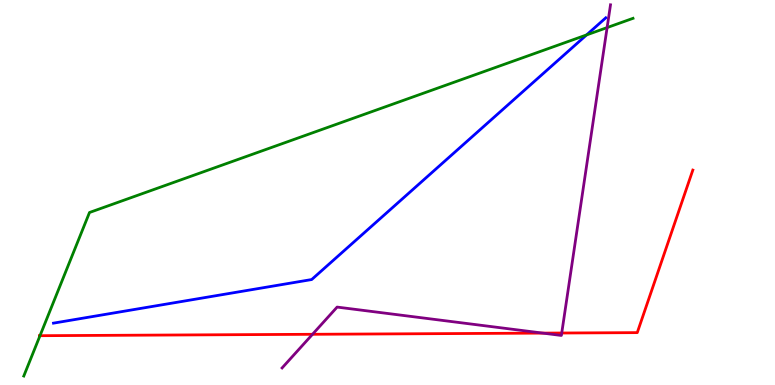[{'lines': ['blue', 'red'], 'intersections': []}, {'lines': ['green', 'red'], 'intersections': [{'x': 0.516, 'y': 1.28}]}, {'lines': ['purple', 'red'], 'intersections': [{'x': 4.03, 'y': 1.32}, {'x': 7.0, 'y': 1.35}, {'x': 7.25, 'y': 1.35}]}, {'lines': ['blue', 'green'], 'intersections': [{'x': 7.57, 'y': 9.09}]}, {'lines': ['blue', 'purple'], 'intersections': []}, {'lines': ['green', 'purple'], 'intersections': [{'x': 7.83, 'y': 9.28}]}]